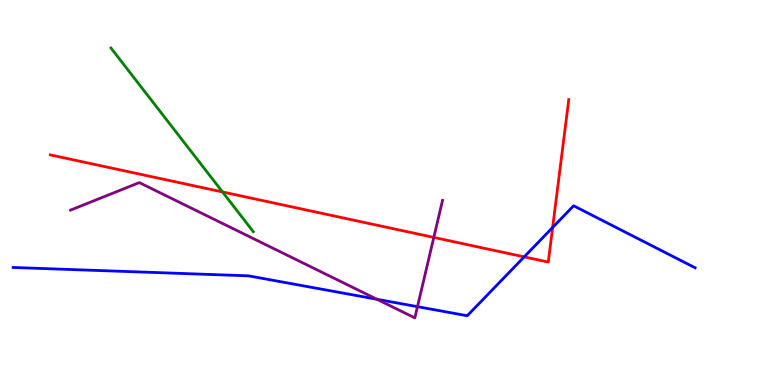[{'lines': ['blue', 'red'], 'intersections': [{'x': 6.76, 'y': 3.33}, {'x': 7.13, 'y': 4.09}]}, {'lines': ['green', 'red'], 'intersections': [{'x': 2.87, 'y': 5.01}]}, {'lines': ['purple', 'red'], 'intersections': [{'x': 5.6, 'y': 3.83}]}, {'lines': ['blue', 'green'], 'intersections': []}, {'lines': ['blue', 'purple'], 'intersections': [{'x': 4.86, 'y': 2.23}, {'x': 5.39, 'y': 2.03}]}, {'lines': ['green', 'purple'], 'intersections': []}]